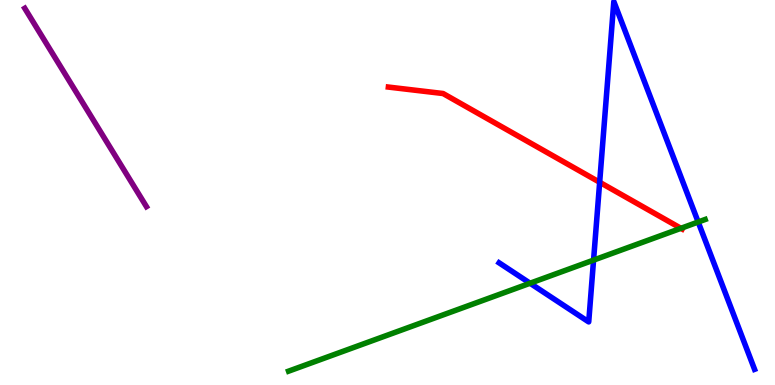[{'lines': ['blue', 'red'], 'intersections': [{'x': 7.74, 'y': 5.27}]}, {'lines': ['green', 'red'], 'intersections': [{'x': 8.79, 'y': 4.07}]}, {'lines': ['purple', 'red'], 'intersections': []}, {'lines': ['blue', 'green'], 'intersections': [{'x': 6.84, 'y': 2.64}, {'x': 7.66, 'y': 3.24}, {'x': 9.01, 'y': 4.23}]}, {'lines': ['blue', 'purple'], 'intersections': []}, {'lines': ['green', 'purple'], 'intersections': []}]